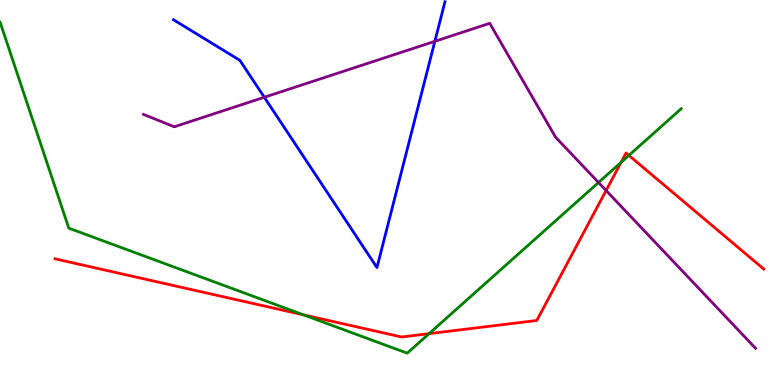[{'lines': ['blue', 'red'], 'intersections': []}, {'lines': ['green', 'red'], 'intersections': [{'x': 3.92, 'y': 1.82}, {'x': 5.54, 'y': 1.33}, {'x': 8.01, 'y': 5.78}, {'x': 8.11, 'y': 5.96}]}, {'lines': ['purple', 'red'], 'intersections': [{'x': 7.82, 'y': 5.05}]}, {'lines': ['blue', 'green'], 'intersections': []}, {'lines': ['blue', 'purple'], 'intersections': [{'x': 3.41, 'y': 7.47}, {'x': 5.61, 'y': 8.93}]}, {'lines': ['green', 'purple'], 'intersections': [{'x': 7.72, 'y': 5.26}]}]